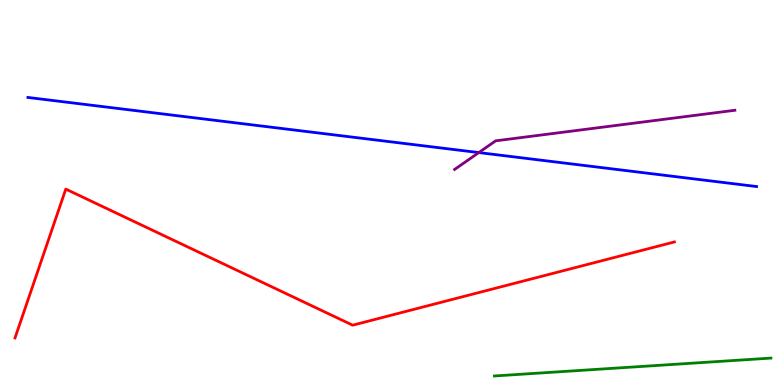[{'lines': ['blue', 'red'], 'intersections': []}, {'lines': ['green', 'red'], 'intersections': []}, {'lines': ['purple', 'red'], 'intersections': []}, {'lines': ['blue', 'green'], 'intersections': []}, {'lines': ['blue', 'purple'], 'intersections': [{'x': 6.18, 'y': 6.04}]}, {'lines': ['green', 'purple'], 'intersections': []}]